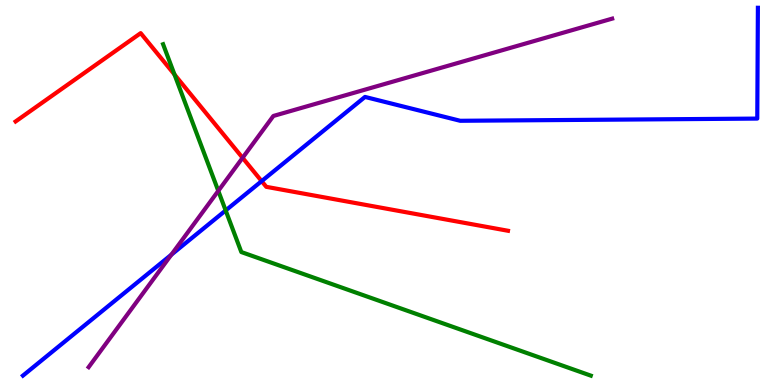[{'lines': ['blue', 'red'], 'intersections': [{'x': 3.38, 'y': 5.3}]}, {'lines': ['green', 'red'], 'intersections': [{'x': 2.25, 'y': 8.06}]}, {'lines': ['purple', 'red'], 'intersections': [{'x': 3.13, 'y': 5.9}]}, {'lines': ['blue', 'green'], 'intersections': [{'x': 2.91, 'y': 4.53}]}, {'lines': ['blue', 'purple'], 'intersections': [{'x': 2.21, 'y': 3.38}]}, {'lines': ['green', 'purple'], 'intersections': [{'x': 2.82, 'y': 5.04}]}]